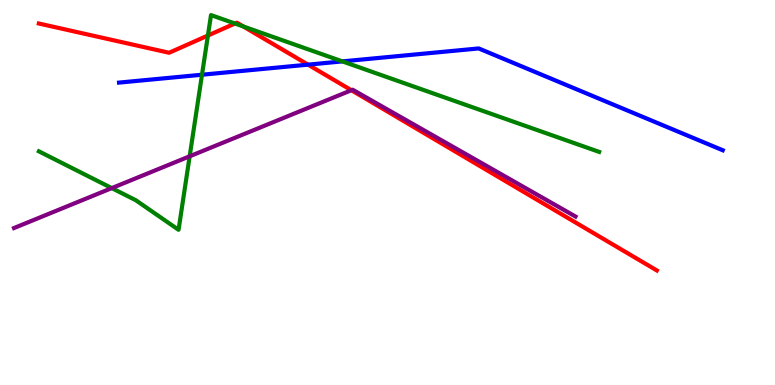[{'lines': ['blue', 'red'], 'intersections': [{'x': 3.97, 'y': 8.32}]}, {'lines': ['green', 'red'], 'intersections': [{'x': 2.68, 'y': 9.08}, {'x': 3.03, 'y': 9.39}, {'x': 3.14, 'y': 9.31}]}, {'lines': ['purple', 'red'], 'intersections': [{'x': 4.53, 'y': 7.66}]}, {'lines': ['blue', 'green'], 'intersections': [{'x': 2.61, 'y': 8.06}, {'x': 4.42, 'y': 8.41}]}, {'lines': ['blue', 'purple'], 'intersections': []}, {'lines': ['green', 'purple'], 'intersections': [{'x': 1.44, 'y': 5.11}, {'x': 2.45, 'y': 5.94}]}]